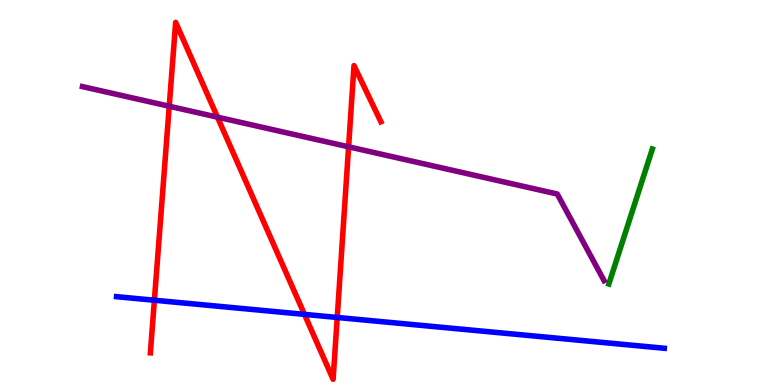[{'lines': ['blue', 'red'], 'intersections': [{'x': 1.99, 'y': 2.2}, {'x': 3.93, 'y': 1.83}, {'x': 4.35, 'y': 1.75}]}, {'lines': ['green', 'red'], 'intersections': []}, {'lines': ['purple', 'red'], 'intersections': [{'x': 2.18, 'y': 7.24}, {'x': 2.81, 'y': 6.96}, {'x': 4.5, 'y': 6.19}]}, {'lines': ['blue', 'green'], 'intersections': []}, {'lines': ['blue', 'purple'], 'intersections': []}, {'lines': ['green', 'purple'], 'intersections': []}]